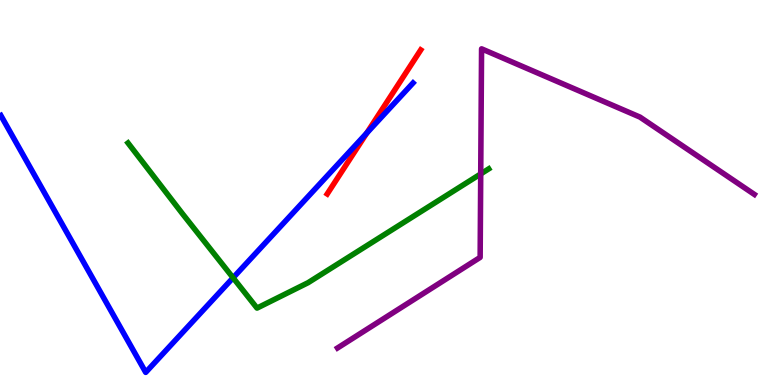[{'lines': ['blue', 'red'], 'intersections': [{'x': 4.73, 'y': 6.54}]}, {'lines': ['green', 'red'], 'intersections': []}, {'lines': ['purple', 'red'], 'intersections': []}, {'lines': ['blue', 'green'], 'intersections': [{'x': 3.01, 'y': 2.78}]}, {'lines': ['blue', 'purple'], 'intersections': []}, {'lines': ['green', 'purple'], 'intersections': [{'x': 6.2, 'y': 5.48}]}]